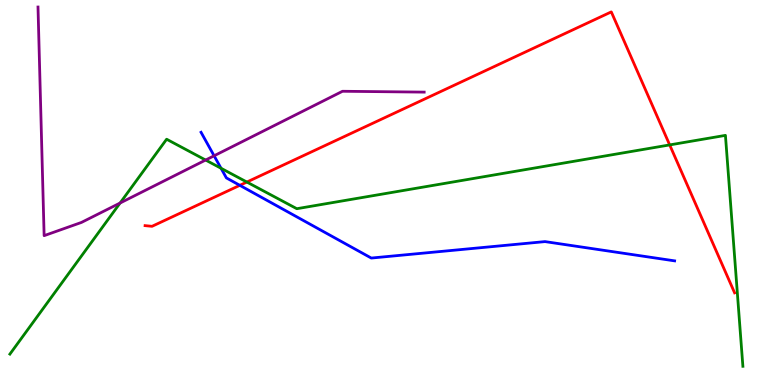[{'lines': ['blue', 'red'], 'intersections': [{'x': 3.09, 'y': 5.19}]}, {'lines': ['green', 'red'], 'intersections': [{'x': 3.19, 'y': 5.27}, {'x': 8.64, 'y': 6.24}]}, {'lines': ['purple', 'red'], 'intersections': []}, {'lines': ['blue', 'green'], 'intersections': [{'x': 2.85, 'y': 5.63}]}, {'lines': ['blue', 'purple'], 'intersections': [{'x': 2.76, 'y': 5.95}]}, {'lines': ['green', 'purple'], 'intersections': [{'x': 1.55, 'y': 4.73}, {'x': 2.65, 'y': 5.84}]}]